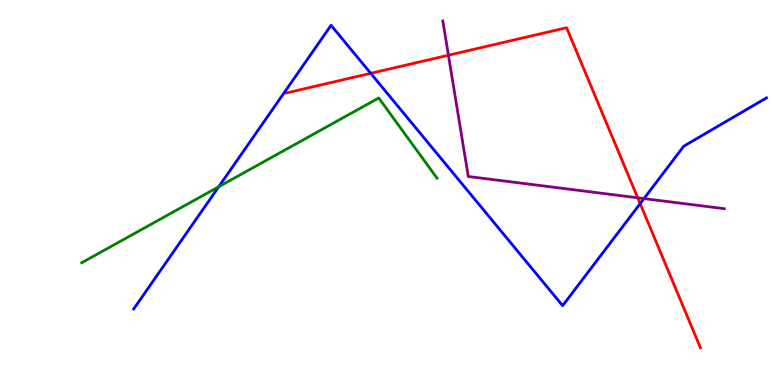[{'lines': ['blue', 'red'], 'intersections': [{'x': 4.78, 'y': 8.1}, {'x': 8.26, 'y': 4.71}]}, {'lines': ['green', 'red'], 'intersections': []}, {'lines': ['purple', 'red'], 'intersections': [{'x': 5.79, 'y': 8.57}, {'x': 8.23, 'y': 4.86}]}, {'lines': ['blue', 'green'], 'intersections': [{'x': 2.82, 'y': 5.15}]}, {'lines': ['blue', 'purple'], 'intersections': [{'x': 8.31, 'y': 4.84}]}, {'lines': ['green', 'purple'], 'intersections': []}]